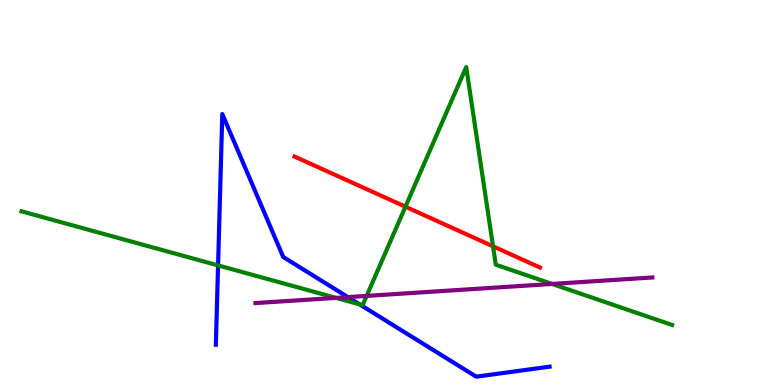[{'lines': ['blue', 'red'], 'intersections': []}, {'lines': ['green', 'red'], 'intersections': [{'x': 5.23, 'y': 4.63}, {'x': 6.36, 'y': 3.6}]}, {'lines': ['purple', 'red'], 'intersections': []}, {'lines': ['blue', 'green'], 'intersections': [{'x': 2.81, 'y': 3.11}, {'x': 4.64, 'y': 2.09}]}, {'lines': ['blue', 'purple'], 'intersections': [{'x': 4.49, 'y': 2.28}]}, {'lines': ['green', 'purple'], 'intersections': [{'x': 4.34, 'y': 2.26}, {'x': 4.73, 'y': 2.31}, {'x': 7.12, 'y': 2.62}]}]